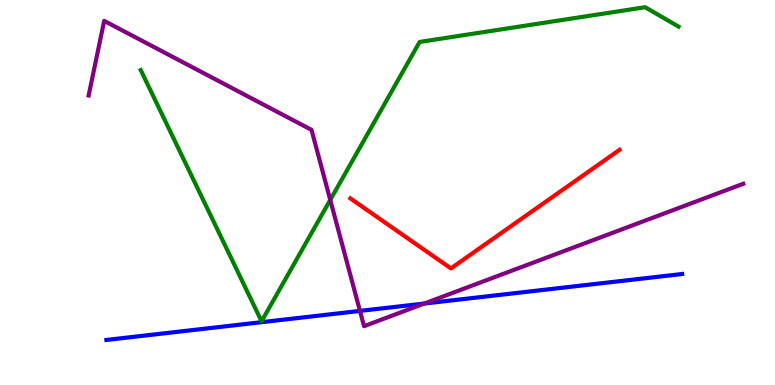[{'lines': ['blue', 'red'], 'intersections': []}, {'lines': ['green', 'red'], 'intersections': []}, {'lines': ['purple', 'red'], 'intersections': []}, {'lines': ['blue', 'green'], 'intersections': []}, {'lines': ['blue', 'purple'], 'intersections': [{'x': 4.64, 'y': 1.92}, {'x': 5.48, 'y': 2.12}]}, {'lines': ['green', 'purple'], 'intersections': [{'x': 4.26, 'y': 4.81}]}]